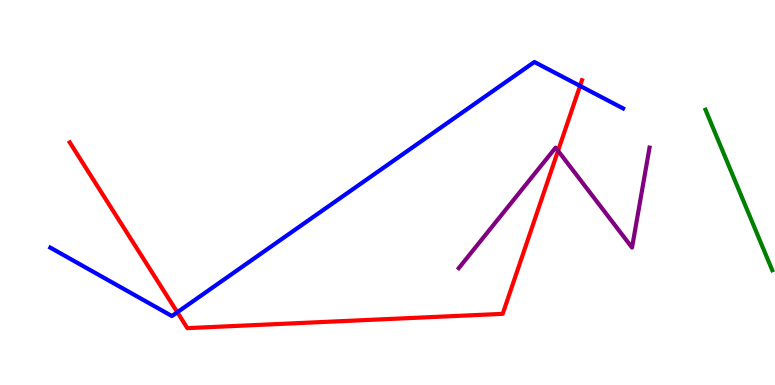[{'lines': ['blue', 'red'], 'intersections': [{'x': 2.29, 'y': 1.89}, {'x': 7.48, 'y': 7.77}]}, {'lines': ['green', 'red'], 'intersections': []}, {'lines': ['purple', 'red'], 'intersections': [{'x': 7.2, 'y': 6.08}]}, {'lines': ['blue', 'green'], 'intersections': []}, {'lines': ['blue', 'purple'], 'intersections': []}, {'lines': ['green', 'purple'], 'intersections': []}]